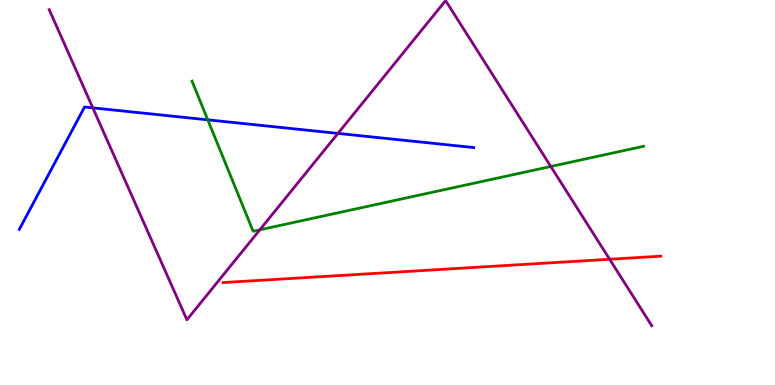[{'lines': ['blue', 'red'], 'intersections': []}, {'lines': ['green', 'red'], 'intersections': []}, {'lines': ['purple', 'red'], 'intersections': [{'x': 7.87, 'y': 3.27}]}, {'lines': ['blue', 'green'], 'intersections': [{'x': 2.68, 'y': 6.89}]}, {'lines': ['blue', 'purple'], 'intersections': [{'x': 1.2, 'y': 7.2}, {'x': 4.36, 'y': 6.53}]}, {'lines': ['green', 'purple'], 'intersections': [{'x': 3.35, 'y': 4.03}, {'x': 7.11, 'y': 5.68}]}]